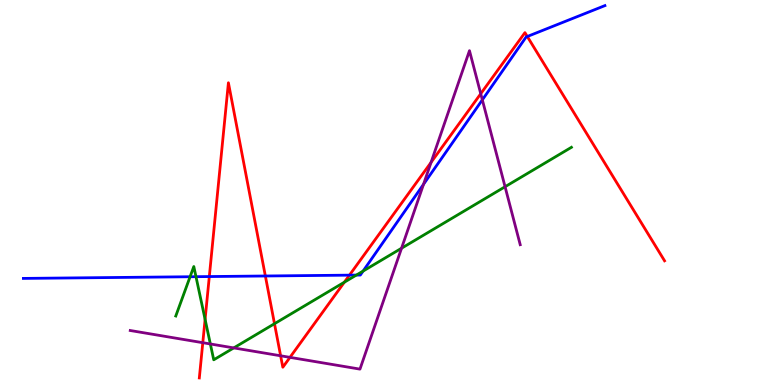[{'lines': ['blue', 'red'], 'intersections': [{'x': 2.7, 'y': 2.82}, {'x': 3.42, 'y': 2.83}, {'x': 4.51, 'y': 2.85}, {'x': 6.8, 'y': 9.05}]}, {'lines': ['green', 'red'], 'intersections': [{'x': 2.65, 'y': 1.71}, {'x': 3.54, 'y': 1.59}, {'x': 4.44, 'y': 2.67}]}, {'lines': ['purple', 'red'], 'intersections': [{'x': 2.62, 'y': 1.1}, {'x': 3.62, 'y': 0.759}, {'x': 3.74, 'y': 0.718}, {'x': 5.56, 'y': 5.78}, {'x': 6.2, 'y': 7.57}]}, {'lines': ['blue', 'green'], 'intersections': [{'x': 2.45, 'y': 2.81}, {'x': 2.53, 'y': 2.81}, {'x': 4.6, 'y': 2.86}, {'x': 4.68, 'y': 2.96}]}, {'lines': ['blue', 'purple'], 'intersections': [{'x': 5.46, 'y': 5.21}, {'x': 6.22, 'y': 7.41}]}, {'lines': ['green', 'purple'], 'intersections': [{'x': 2.71, 'y': 1.07}, {'x': 3.02, 'y': 0.963}, {'x': 5.18, 'y': 3.55}, {'x': 6.52, 'y': 5.15}]}]